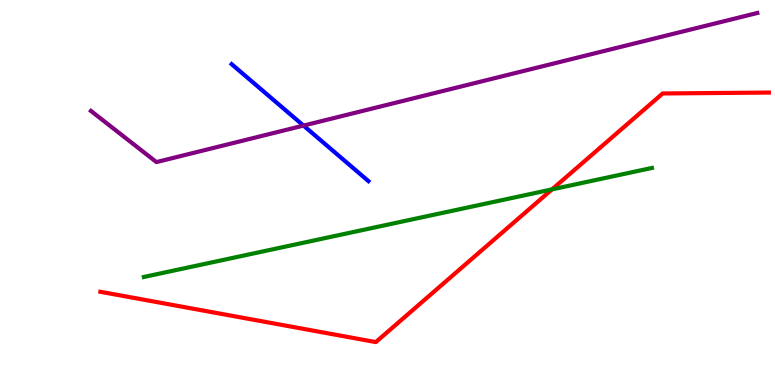[{'lines': ['blue', 'red'], 'intersections': []}, {'lines': ['green', 'red'], 'intersections': [{'x': 7.12, 'y': 5.08}]}, {'lines': ['purple', 'red'], 'intersections': []}, {'lines': ['blue', 'green'], 'intersections': []}, {'lines': ['blue', 'purple'], 'intersections': [{'x': 3.92, 'y': 6.74}]}, {'lines': ['green', 'purple'], 'intersections': []}]